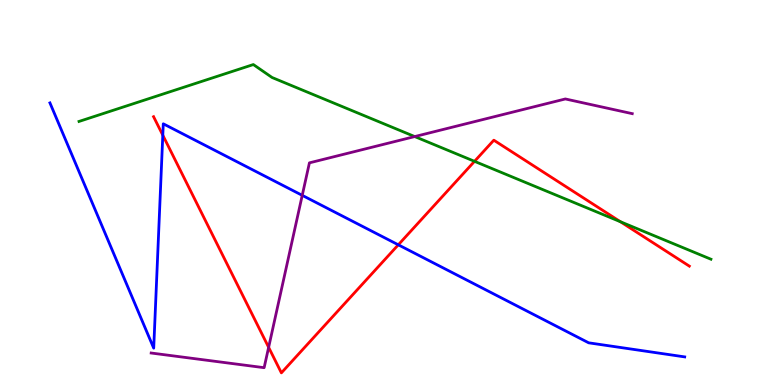[{'lines': ['blue', 'red'], 'intersections': [{'x': 2.1, 'y': 6.49}, {'x': 5.14, 'y': 3.64}]}, {'lines': ['green', 'red'], 'intersections': [{'x': 6.12, 'y': 5.81}, {'x': 8.01, 'y': 4.24}]}, {'lines': ['purple', 'red'], 'intersections': [{'x': 3.47, 'y': 0.979}]}, {'lines': ['blue', 'green'], 'intersections': []}, {'lines': ['blue', 'purple'], 'intersections': [{'x': 3.9, 'y': 4.93}]}, {'lines': ['green', 'purple'], 'intersections': [{'x': 5.35, 'y': 6.45}]}]